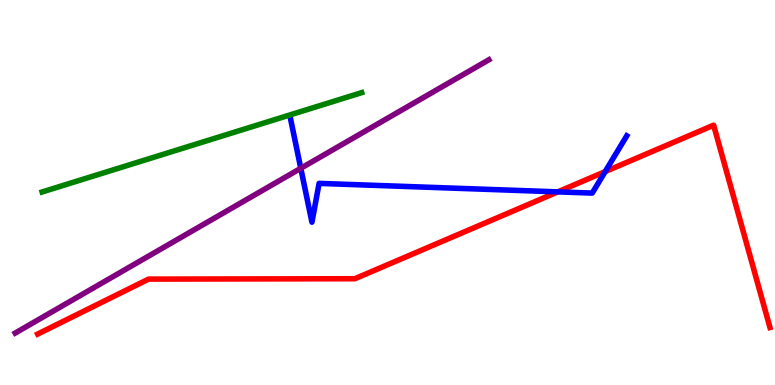[{'lines': ['blue', 'red'], 'intersections': [{'x': 7.2, 'y': 5.02}, {'x': 7.81, 'y': 5.54}]}, {'lines': ['green', 'red'], 'intersections': []}, {'lines': ['purple', 'red'], 'intersections': []}, {'lines': ['blue', 'green'], 'intersections': []}, {'lines': ['blue', 'purple'], 'intersections': [{'x': 3.88, 'y': 5.63}]}, {'lines': ['green', 'purple'], 'intersections': []}]